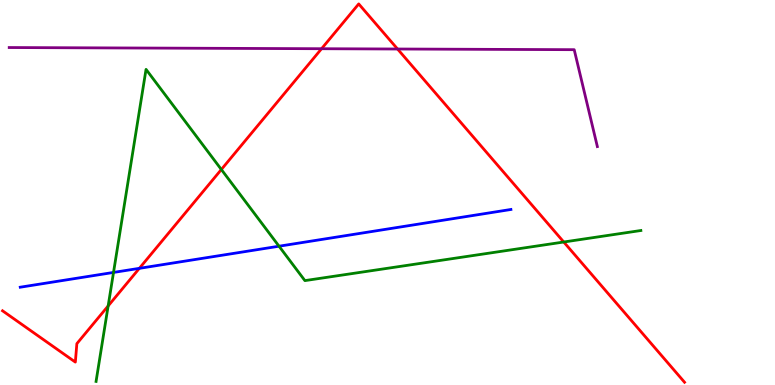[{'lines': ['blue', 'red'], 'intersections': [{'x': 1.8, 'y': 3.03}]}, {'lines': ['green', 'red'], 'intersections': [{'x': 1.4, 'y': 2.05}, {'x': 2.86, 'y': 5.6}, {'x': 7.27, 'y': 3.71}]}, {'lines': ['purple', 'red'], 'intersections': [{'x': 4.15, 'y': 8.73}, {'x': 5.13, 'y': 8.73}]}, {'lines': ['blue', 'green'], 'intersections': [{'x': 1.46, 'y': 2.92}, {'x': 3.6, 'y': 3.6}]}, {'lines': ['blue', 'purple'], 'intersections': []}, {'lines': ['green', 'purple'], 'intersections': []}]